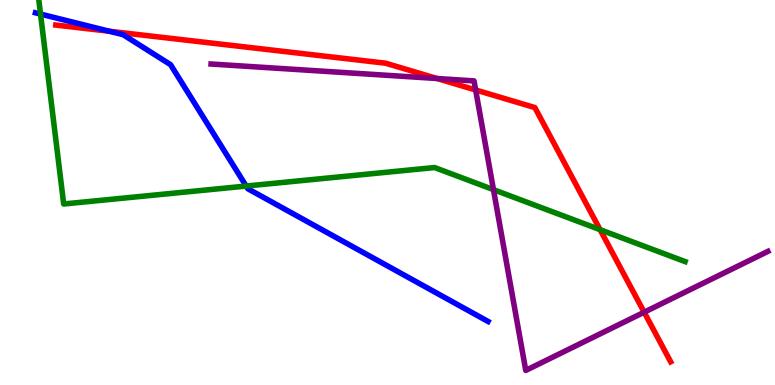[{'lines': ['blue', 'red'], 'intersections': [{'x': 1.41, 'y': 9.19}]}, {'lines': ['green', 'red'], 'intersections': [{'x': 7.74, 'y': 4.03}]}, {'lines': ['purple', 'red'], 'intersections': [{'x': 5.64, 'y': 7.96}, {'x': 6.14, 'y': 7.66}, {'x': 8.31, 'y': 1.89}]}, {'lines': ['blue', 'green'], 'intersections': [{'x': 0.523, 'y': 9.63}, {'x': 3.18, 'y': 5.17}]}, {'lines': ['blue', 'purple'], 'intersections': []}, {'lines': ['green', 'purple'], 'intersections': [{'x': 6.37, 'y': 5.07}]}]